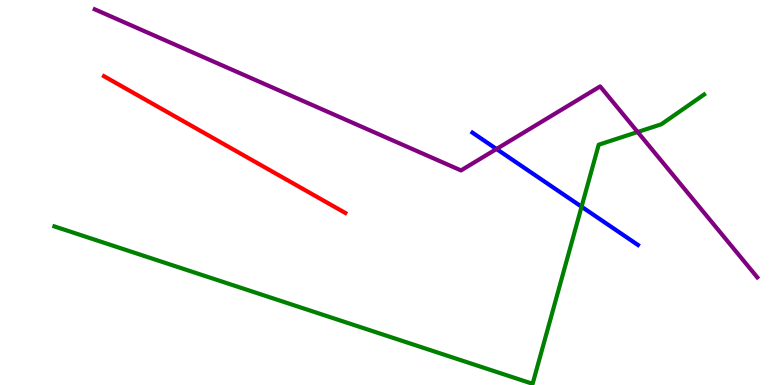[{'lines': ['blue', 'red'], 'intersections': []}, {'lines': ['green', 'red'], 'intersections': []}, {'lines': ['purple', 'red'], 'intersections': []}, {'lines': ['blue', 'green'], 'intersections': [{'x': 7.5, 'y': 4.63}]}, {'lines': ['blue', 'purple'], 'intersections': [{'x': 6.41, 'y': 6.13}]}, {'lines': ['green', 'purple'], 'intersections': [{'x': 8.23, 'y': 6.57}]}]